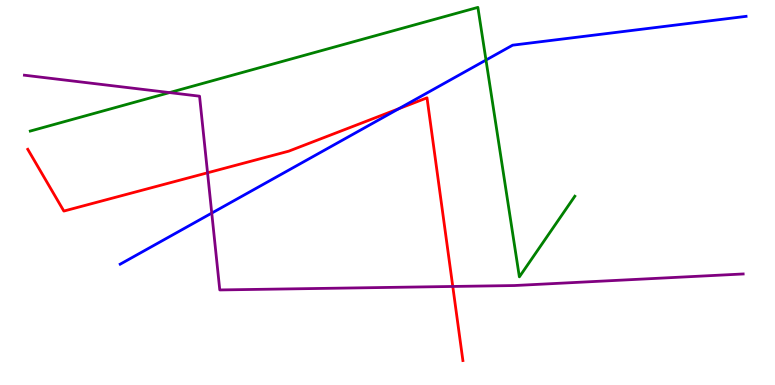[{'lines': ['blue', 'red'], 'intersections': [{'x': 5.15, 'y': 7.18}]}, {'lines': ['green', 'red'], 'intersections': []}, {'lines': ['purple', 'red'], 'intersections': [{'x': 2.68, 'y': 5.51}, {'x': 5.84, 'y': 2.56}]}, {'lines': ['blue', 'green'], 'intersections': [{'x': 6.27, 'y': 8.44}]}, {'lines': ['blue', 'purple'], 'intersections': [{'x': 2.73, 'y': 4.47}]}, {'lines': ['green', 'purple'], 'intersections': [{'x': 2.19, 'y': 7.6}]}]